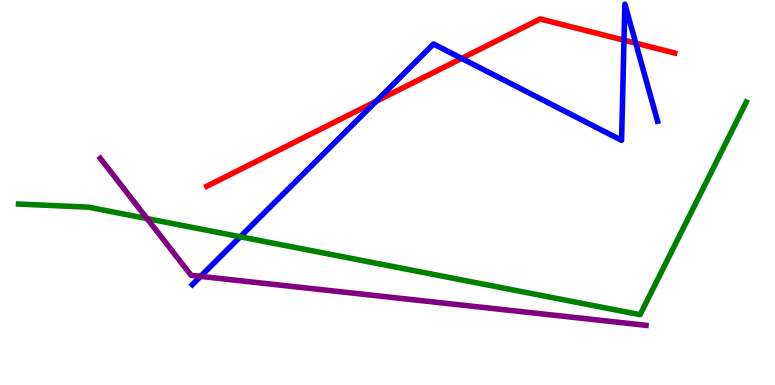[{'lines': ['blue', 'red'], 'intersections': [{'x': 4.85, 'y': 7.37}, {'x': 5.96, 'y': 8.48}, {'x': 8.05, 'y': 8.96}, {'x': 8.2, 'y': 8.88}]}, {'lines': ['green', 'red'], 'intersections': []}, {'lines': ['purple', 'red'], 'intersections': []}, {'lines': ['blue', 'green'], 'intersections': [{'x': 3.1, 'y': 3.85}]}, {'lines': ['blue', 'purple'], 'intersections': [{'x': 2.59, 'y': 2.82}]}, {'lines': ['green', 'purple'], 'intersections': [{'x': 1.9, 'y': 4.32}]}]